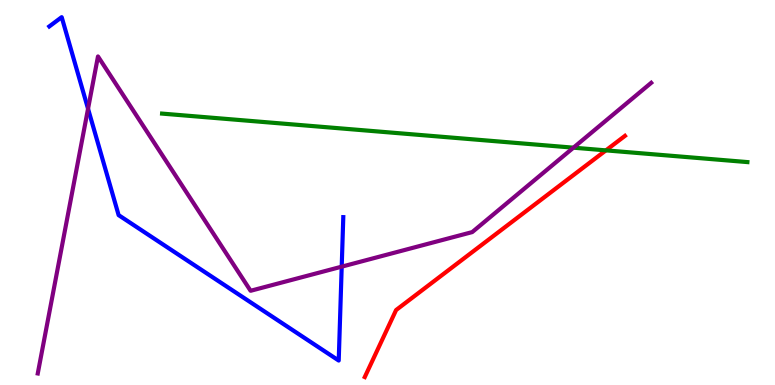[{'lines': ['blue', 'red'], 'intersections': []}, {'lines': ['green', 'red'], 'intersections': [{'x': 7.82, 'y': 6.09}]}, {'lines': ['purple', 'red'], 'intersections': []}, {'lines': ['blue', 'green'], 'intersections': []}, {'lines': ['blue', 'purple'], 'intersections': [{'x': 1.14, 'y': 7.18}, {'x': 4.41, 'y': 3.07}]}, {'lines': ['green', 'purple'], 'intersections': [{'x': 7.4, 'y': 6.16}]}]